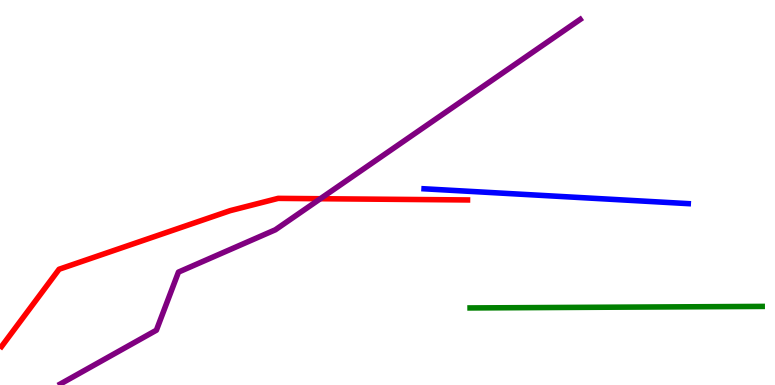[{'lines': ['blue', 'red'], 'intersections': []}, {'lines': ['green', 'red'], 'intersections': []}, {'lines': ['purple', 'red'], 'intersections': [{'x': 4.13, 'y': 4.84}]}, {'lines': ['blue', 'green'], 'intersections': []}, {'lines': ['blue', 'purple'], 'intersections': []}, {'lines': ['green', 'purple'], 'intersections': []}]